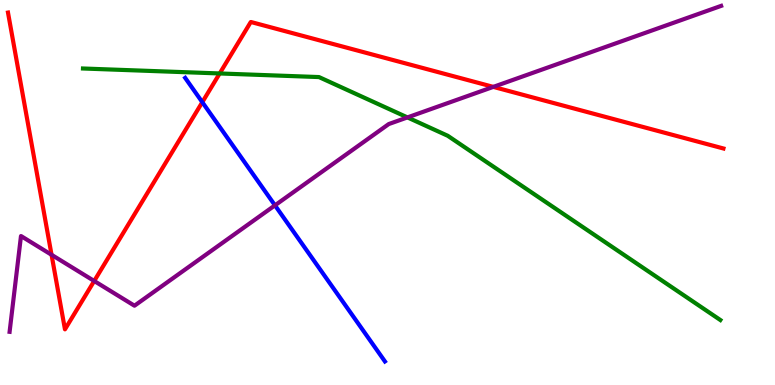[{'lines': ['blue', 'red'], 'intersections': [{'x': 2.61, 'y': 7.35}]}, {'lines': ['green', 'red'], 'intersections': [{'x': 2.83, 'y': 8.09}]}, {'lines': ['purple', 'red'], 'intersections': [{'x': 0.665, 'y': 3.38}, {'x': 1.22, 'y': 2.7}, {'x': 6.37, 'y': 7.74}]}, {'lines': ['blue', 'green'], 'intersections': []}, {'lines': ['blue', 'purple'], 'intersections': [{'x': 3.55, 'y': 4.67}]}, {'lines': ['green', 'purple'], 'intersections': [{'x': 5.26, 'y': 6.95}]}]